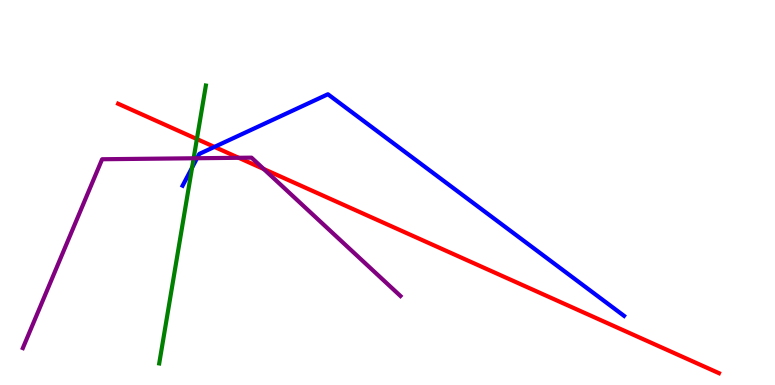[{'lines': ['blue', 'red'], 'intersections': [{'x': 2.77, 'y': 6.18}]}, {'lines': ['green', 'red'], 'intersections': [{'x': 2.54, 'y': 6.39}]}, {'lines': ['purple', 'red'], 'intersections': [{'x': 3.08, 'y': 5.9}, {'x': 3.4, 'y': 5.61}]}, {'lines': ['blue', 'green'], 'intersections': [{'x': 2.48, 'y': 5.65}]}, {'lines': ['blue', 'purple'], 'intersections': [{'x': 2.54, 'y': 5.89}]}, {'lines': ['green', 'purple'], 'intersections': [{'x': 2.5, 'y': 5.89}]}]